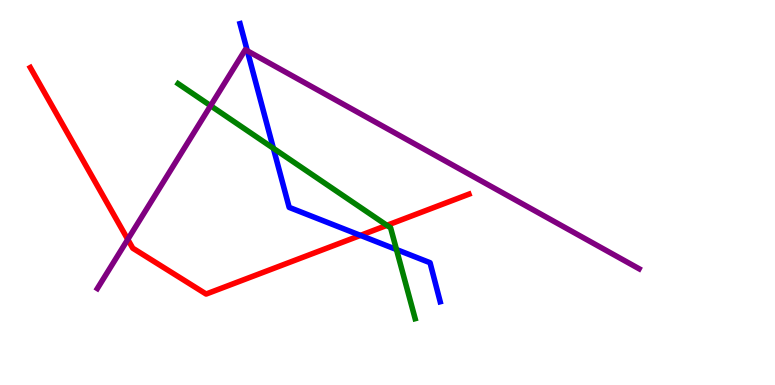[{'lines': ['blue', 'red'], 'intersections': [{'x': 4.65, 'y': 3.89}]}, {'lines': ['green', 'red'], 'intersections': [{'x': 4.99, 'y': 4.15}]}, {'lines': ['purple', 'red'], 'intersections': [{'x': 1.65, 'y': 3.78}]}, {'lines': ['blue', 'green'], 'intersections': [{'x': 3.53, 'y': 6.15}, {'x': 5.12, 'y': 3.52}]}, {'lines': ['blue', 'purple'], 'intersections': [{'x': 3.19, 'y': 8.68}]}, {'lines': ['green', 'purple'], 'intersections': [{'x': 2.72, 'y': 7.25}]}]